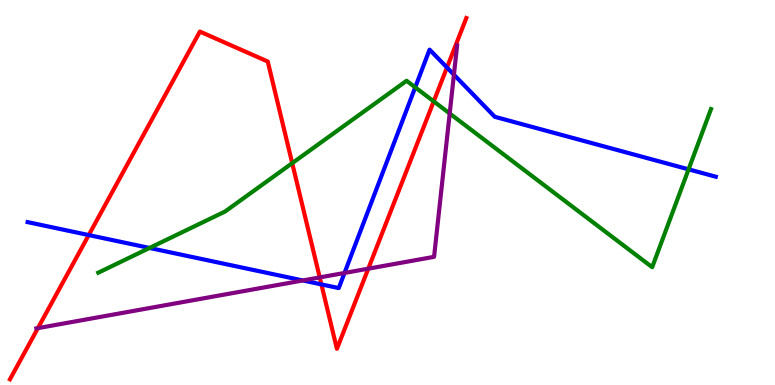[{'lines': ['blue', 'red'], 'intersections': [{'x': 1.15, 'y': 3.89}, {'x': 4.15, 'y': 2.61}, {'x': 5.77, 'y': 8.25}]}, {'lines': ['green', 'red'], 'intersections': [{'x': 3.77, 'y': 5.76}, {'x': 5.6, 'y': 7.37}]}, {'lines': ['purple', 'red'], 'intersections': [{'x': 0.489, 'y': 1.48}, {'x': 4.13, 'y': 2.79}, {'x': 4.75, 'y': 3.02}]}, {'lines': ['blue', 'green'], 'intersections': [{'x': 1.93, 'y': 3.56}, {'x': 5.36, 'y': 7.73}, {'x': 8.88, 'y': 5.6}]}, {'lines': ['blue', 'purple'], 'intersections': [{'x': 3.91, 'y': 2.72}, {'x': 4.45, 'y': 2.91}, {'x': 5.86, 'y': 8.06}]}, {'lines': ['green', 'purple'], 'intersections': [{'x': 5.8, 'y': 7.05}]}]